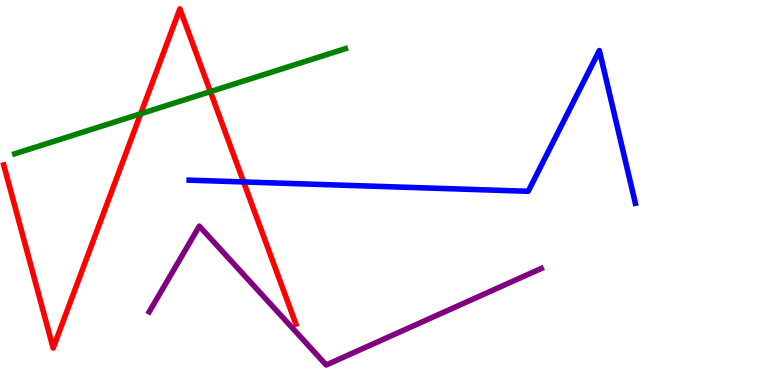[{'lines': ['blue', 'red'], 'intersections': [{'x': 3.14, 'y': 5.27}]}, {'lines': ['green', 'red'], 'intersections': [{'x': 1.82, 'y': 7.05}, {'x': 2.71, 'y': 7.62}]}, {'lines': ['purple', 'red'], 'intersections': []}, {'lines': ['blue', 'green'], 'intersections': []}, {'lines': ['blue', 'purple'], 'intersections': []}, {'lines': ['green', 'purple'], 'intersections': []}]